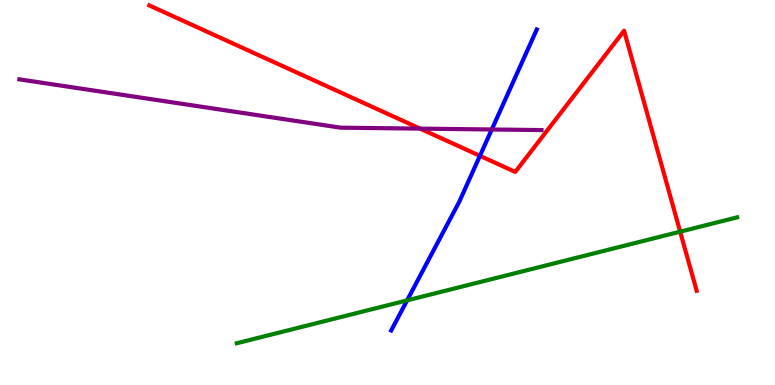[{'lines': ['blue', 'red'], 'intersections': [{'x': 6.19, 'y': 5.95}]}, {'lines': ['green', 'red'], 'intersections': [{'x': 8.78, 'y': 3.98}]}, {'lines': ['purple', 'red'], 'intersections': [{'x': 5.42, 'y': 6.66}]}, {'lines': ['blue', 'green'], 'intersections': [{'x': 5.25, 'y': 2.2}]}, {'lines': ['blue', 'purple'], 'intersections': [{'x': 6.35, 'y': 6.64}]}, {'lines': ['green', 'purple'], 'intersections': []}]